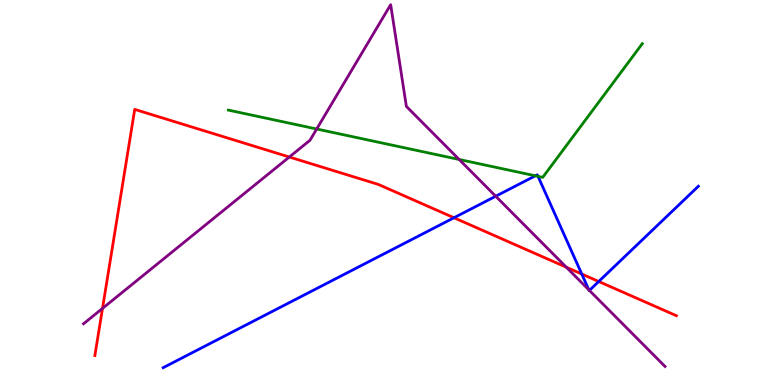[{'lines': ['blue', 'red'], 'intersections': [{'x': 5.86, 'y': 4.34}, {'x': 7.51, 'y': 2.88}, {'x': 7.73, 'y': 2.69}]}, {'lines': ['green', 'red'], 'intersections': []}, {'lines': ['purple', 'red'], 'intersections': [{'x': 1.32, 'y': 1.99}, {'x': 3.73, 'y': 5.92}, {'x': 7.31, 'y': 3.06}]}, {'lines': ['blue', 'green'], 'intersections': [{'x': 6.91, 'y': 5.43}, {'x': 6.94, 'y': 5.42}]}, {'lines': ['blue', 'purple'], 'intersections': [{'x': 6.4, 'y': 4.9}, {'x': 7.6, 'y': 2.47}, {'x': 7.61, 'y': 2.46}]}, {'lines': ['green', 'purple'], 'intersections': [{'x': 4.09, 'y': 6.65}, {'x': 5.92, 'y': 5.86}]}]